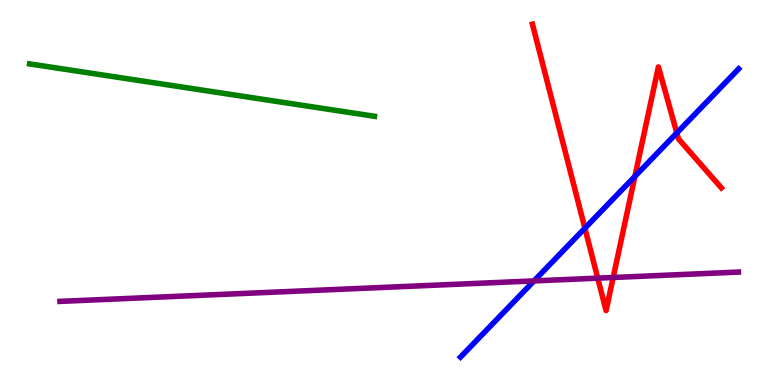[{'lines': ['blue', 'red'], 'intersections': [{'x': 7.55, 'y': 4.07}, {'x': 8.19, 'y': 5.42}, {'x': 8.73, 'y': 6.55}]}, {'lines': ['green', 'red'], 'intersections': []}, {'lines': ['purple', 'red'], 'intersections': [{'x': 7.71, 'y': 2.78}, {'x': 7.91, 'y': 2.79}]}, {'lines': ['blue', 'green'], 'intersections': []}, {'lines': ['blue', 'purple'], 'intersections': [{'x': 6.89, 'y': 2.7}]}, {'lines': ['green', 'purple'], 'intersections': []}]